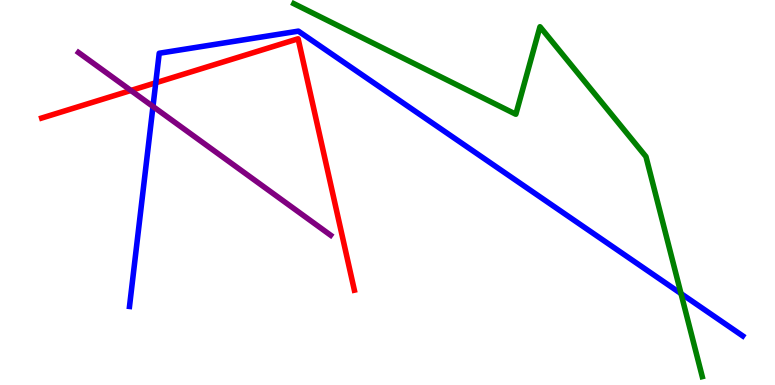[{'lines': ['blue', 'red'], 'intersections': [{'x': 2.01, 'y': 7.85}]}, {'lines': ['green', 'red'], 'intersections': []}, {'lines': ['purple', 'red'], 'intersections': [{'x': 1.69, 'y': 7.65}]}, {'lines': ['blue', 'green'], 'intersections': [{'x': 8.79, 'y': 2.37}]}, {'lines': ['blue', 'purple'], 'intersections': [{'x': 1.97, 'y': 7.23}]}, {'lines': ['green', 'purple'], 'intersections': []}]